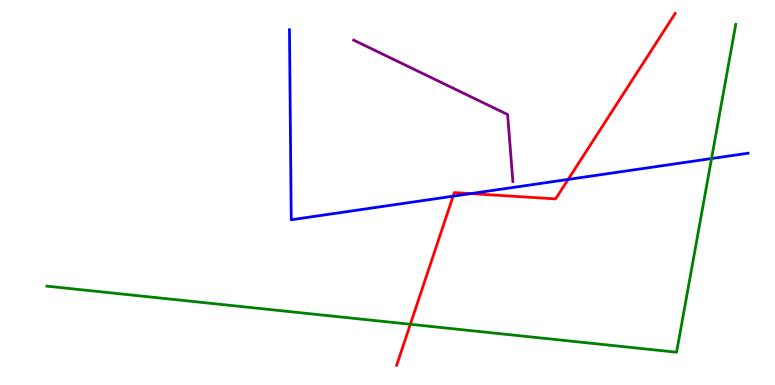[{'lines': ['blue', 'red'], 'intersections': [{'x': 5.85, 'y': 4.9}, {'x': 6.07, 'y': 4.97}, {'x': 7.33, 'y': 5.34}]}, {'lines': ['green', 'red'], 'intersections': [{'x': 5.29, 'y': 1.58}]}, {'lines': ['purple', 'red'], 'intersections': []}, {'lines': ['blue', 'green'], 'intersections': [{'x': 9.18, 'y': 5.88}]}, {'lines': ['blue', 'purple'], 'intersections': []}, {'lines': ['green', 'purple'], 'intersections': []}]